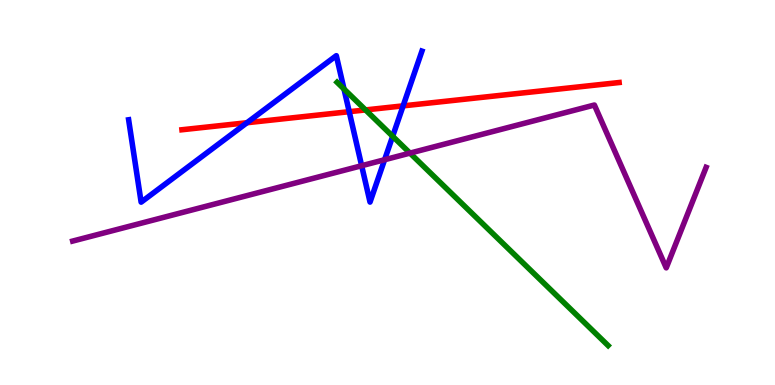[{'lines': ['blue', 'red'], 'intersections': [{'x': 3.19, 'y': 6.81}, {'x': 4.51, 'y': 7.1}, {'x': 5.2, 'y': 7.25}]}, {'lines': ['green', 'red'], 'intersections': [{'x': 4.72, 'y': 7.14}]}, {'lines': ['purple', 'red'], 'intersections': []}, {'lines': ['blue', 'green'], 'intersections': [{'x': 4.44, 'y': 7.69}, {'x': 5.07, 'y': 6.46}]}, {'lines': ['blue', 'purple'], 'intersections': [{'x': 4.67, 'y': 5.7}, {'x': 4.96, 'y': 5.85}]}, {'lines': ['green', 'purple'], 'intersections': [{'x': 5.29, 'y': 6.02}]}]